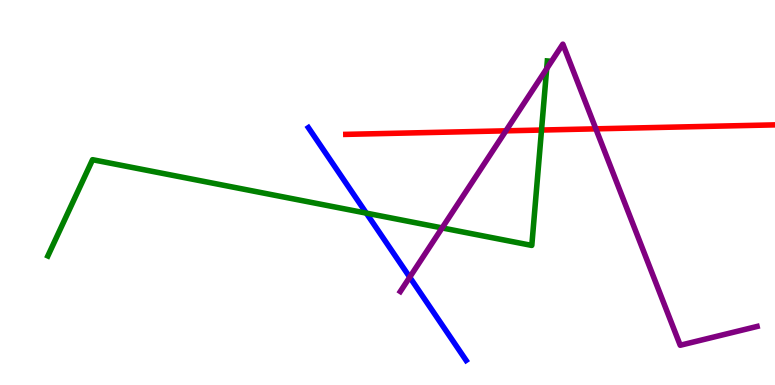[{'lines': ['blue', 'red'], 'intersections': []}, {'lines': ['green', 'red'], 'intersections': [{'x': 6.99, 'y': 6.62}]}, {'lines': ['purple', 'red'], 'intersections': [{'x': 6.53, 'y': 6.6}, {'x': 7.69, 'y': 6.65}]}, {'lines': ['blue', 'green'], 'intersections': [{'x': 4.73, 'y': 4.46}]}, {'lines': ['blue', 'purple'], 'intersections': [{'x': 5.29, 'y': 2.8}]}, {'lines': ['green', 'purple'], 'intersections': [{'x': 5.7, 'y': 4.08}, {'x': 7.05, 'y': 8.21}]}]